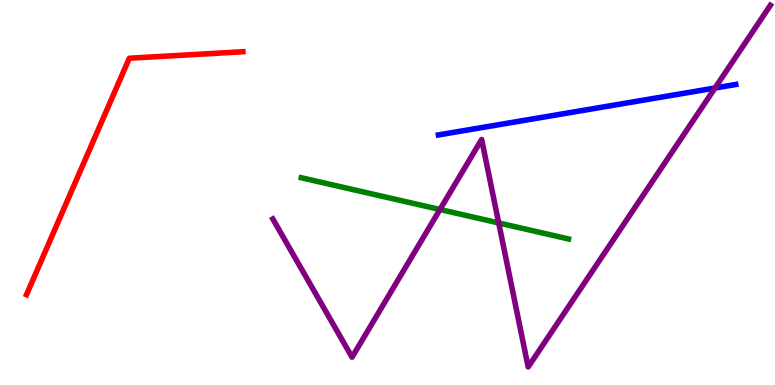[{'lines': ['blue', 'red'], 'intersections': []}, {'lines': ['green', 'red'], 'intersections': []}, {'lines': ['purple', 'red'], 'intersections': []}, {'lines': ['blue', 'green'], 'intersections': []}, {'lines': ['blue', 'purple'], 'intersections': [{'x': 9.23, 'y': 7.71}]}, {'lines': ['green', 'purple'], 'intersections': [{'x': 5.68, 'y': 4.56}, {'x': 6.44, 'y': 4.21}]}]